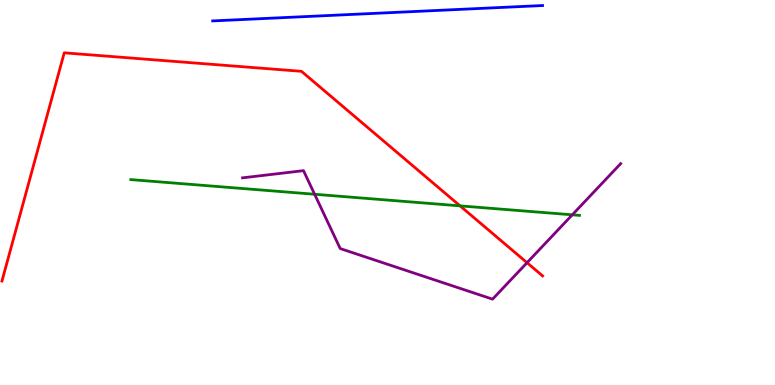[{'lines': ['blue', 'red'], 'intersections': []}, {'lines': ['green', 'red'], 'intersections': [{'x': 5.94, 'y': 4.65}]}, {'lines': ['purple', 'red'], 'intersections': [{'x': 6.8, 'y': 3.18}]}, {'lines': ['blue', 'green'], 'intersections': []}, {'lines': ['blue', 'purple'], 'intersections': []}, {'lines': ['green', 'purple'], 'intersections': [{'x': 4.06, 'y': 4.95}, {'x': 7.38, 'y': 4.42}]}]